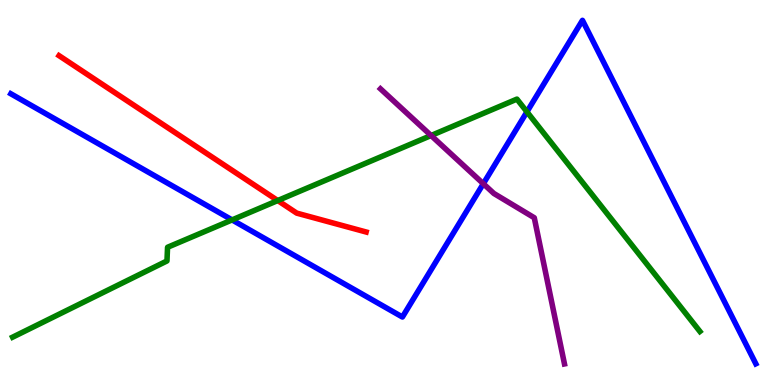[{'lines': ['blue', 'red'], 'intersections': []}, {'lines': ['green', 'red'], 'intersections': [{'x': 3.58, 'y': 4.79}]}, {'lines': ['purple', 'red'], 'intersections': []}, {'lines': ['blue', 'green'], 'intersections': [{'x': 2.99, 'y': 4.29}, {'x': 6.8, 'y': 7.1}]}, {'lines': ['blue', 'purple'], 'intersections': [{'x': 6.24, 'y': 5.23}]}, {'lines': ['green', 'purple'], 'intersections': [{'x': 5.56, 'y': 6.48}]}]